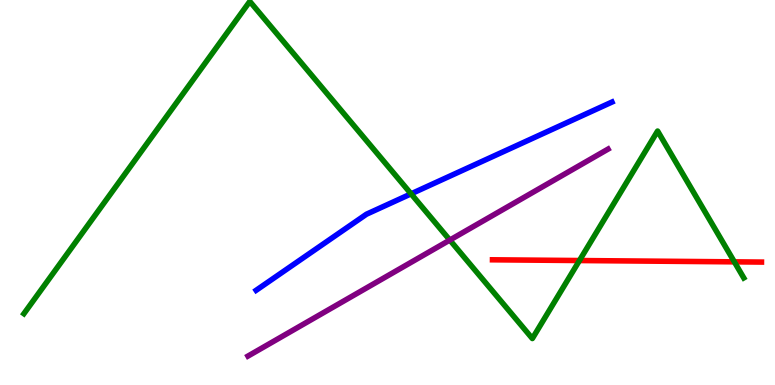[{'lines': ['blue', 'red'], 'intersections': []}, {'lines': ['green', 'red'], 'intersections': [{'x': 7.48, 'y': 3.23}, {'x': 9.48, 'y': 3.2}]}, {'lines': ['purple', 'red'], 'intersections': []}, {'lines': ['blue', 'green'], 'intersections': [{'x': 5.3, 'y': 4.97}]}, {'lines': ['blue', 'purple'], 'intersections': []}, {'lines': ['green', 'purple'], 'intersections': [{'x': 5.8, 'y': 3.76}]}]